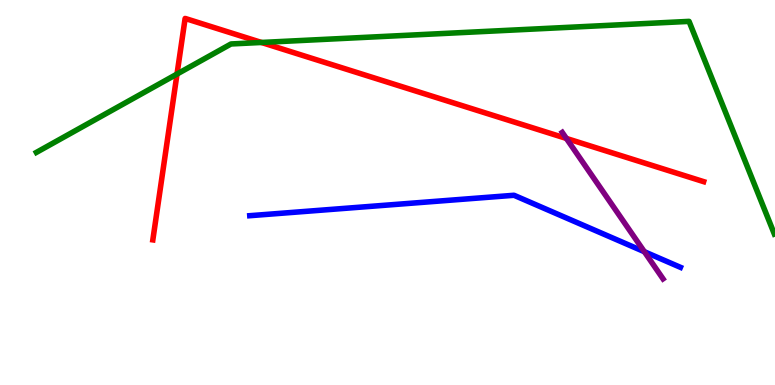[{'lines': ['blue', 'red'], 'intersections': []}, {'lines': ['green', 'red'], 'intersections': [{'x': 2.28, 'y': 8.08}, {'x': 3.37, 'y': 8.9}]}, {'lines': ['purple', 'red'], 'intersections': [{'x': 7.31, 'y': 6.4}]}, {'lines': ['blue', 'green'], 'intersections': []}, {'lines': ['blue', 'purple'], 'intersections': [{'x': 8.31, 'y': 3.46}]}, {'lines': ['green', 'purple'], 'intersections': []}]